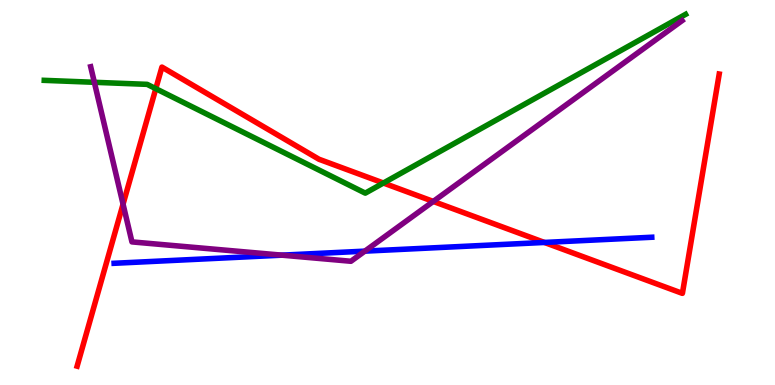[{'lines': ['blue', 'red'], 'intersections': [{'x': 7.02, 'y': 3.7}]}, {'lines': ['green', 'red'], 'intersections': [{'x': 2.01, 'y': 7.7}, {'x': 4.95, 'y': 5.25}]}, {'lines': ['purple', 'red'], 'intersections': [{'x': 1.59, 'y': 4.7}, {'x': 5.59, 'y': 4.77}]}, {'lines': ['blue', 'green'], 'intersections': []}, {'lines': ['blue', 'purple'], 'intersections': [{'x': 3.64, 'y': 3.37}, {'x': 4.71, 'y': 3.48}]}, {'lines': ['green', 'purple'], 'intersections': [{'x': 1.22, 'y': 7.86}]}]